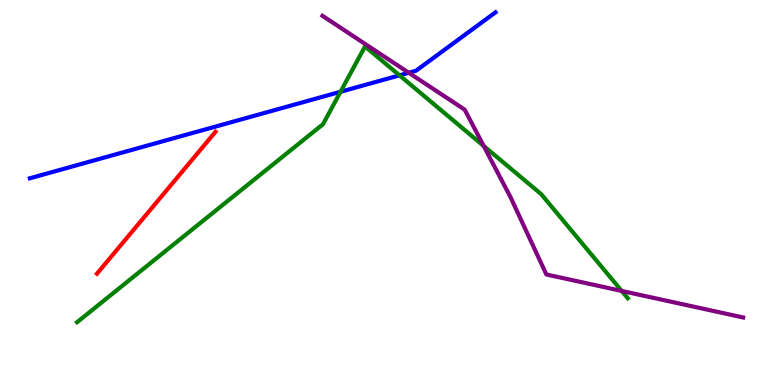[{'lines': ['blue', 'red'], 'intersections': []}, {'lines': ['green', 'red'], 'intersections': []}, {'lines': ['purple', 'red'], 'intersections': []}, {'lines': ['blue', 'green'], 'intersections': [{'x': 4.39, 'y': 7.62}, {'x': 5.15, 'y': 8.04}]}, {'lines': ['blue', 'purple'], 'intersections': [{'x': 5.27, 'y': 8.11}]}, {'lines': ['green', 'purple'], 'intersections': [{'x': 6.24, 'y': 6.21}, {'x': 8.02, 'y': 2.44}]}]